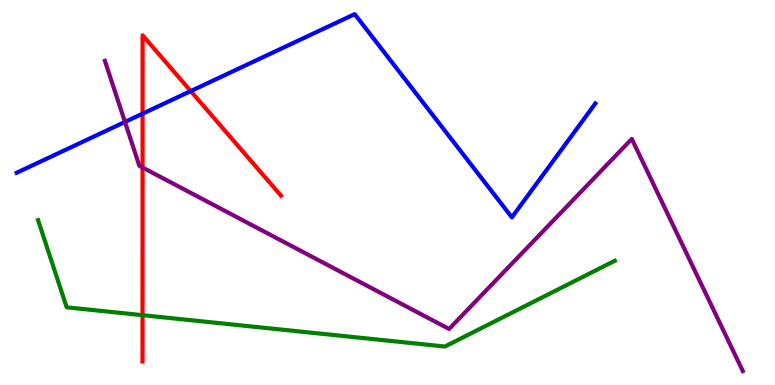[{'lines': ['blue', 'red'], 'intersections': [{'x': 1.84, 'y': 7.05}, {'x': 2.46, 'y': 7.63}]}, {'lines': ['green', 'red'], 'intersections': [{'x': 1.84, 'y': 1.81}]}, {'lines': ['purple', 'red'], 'intersections': [{'x': 1.84, 'y': 5.65}]}, {'lines': ['blue', 'green'], 'intersections': []}, {'lines': ['blue', 'purple'], 'intersections': [{'x': 1.61, 'y': 6.83}]}, {'lines': ['green', 'purple'], 'intersections': []}]